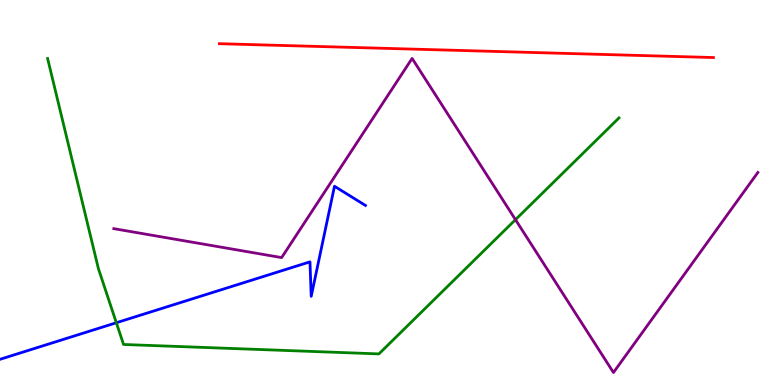[{'lines': ['blue', 'red'], 'intersections': []}, {'lines': ['green', 'red'], 'intersections': []}, {'lines': ['purple', 'red'], 'intersections': []}, {'lines': ['blue', 'green'], 'intersections': [{'x': 1.5, 'y': 1.62}]}, {'lines': ['blue', 'purple'], 'intersections': []}, {'lines': ['green', 'purple'], 'intersections': [{'x': 6.65, 'y': 4.29}]}]